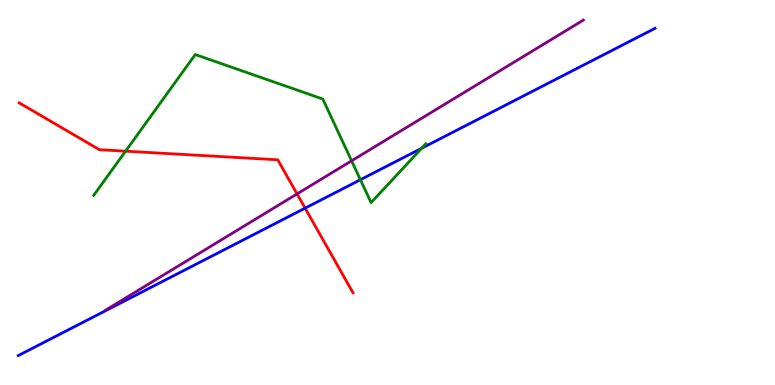[{'lines': ['blue', 'red'], 'intersections': [{'x': 3.94, 'y': 4.59}]}, {'lines': ['green', 'red'], 'intersections': [{'x': 1.62, 'y': 6.07}]}, {'lines': ['purple', 'red'], 'intersections': [{'x': 3.83, 'y': 4.96}]}, {'lines': ['blue', 'green'], 'intersections': [{'x': 4.65, 'y': 5.33}, {'x': 5.44, 'y': 6.15}]}, {'lines': ['blue', 'purple'], 'intersections': []}, {'lines': ['green', 'purple'], 'intersections': [{'x': 4.54, 'y': 5.82}]}]